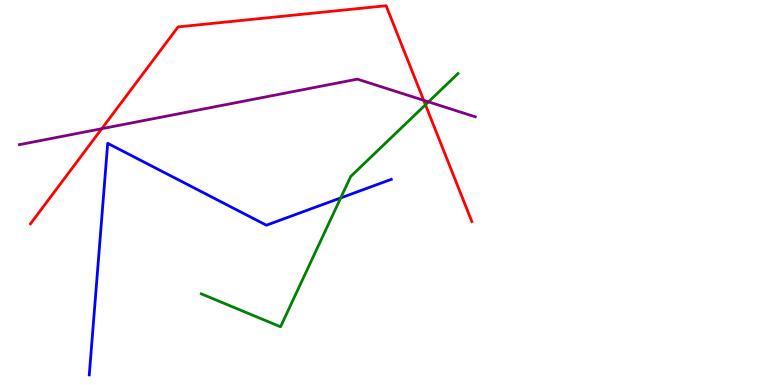[{'lines': ['blue', 'red'], 'intersections': []}, {'lines': ['green', 'red'], 'intersections': [{'x': 5.49, 'y': 7.28}]}, {'lines': ['purple', 'red'], 'intersections': [{'x': 1.31, 'y': 6.66}, {'x': 5.47, 'y': 7.39}]}, {'lines': ['blue', 'green'], 'intersections': [{'x': 4.4, 'y': 4.86}]}, {'lines': ['blue', 'purple'], 'intersections': []}, {'lines': ['green', 'purple'], 'intersections': [{'x': 5.53, 'y': 7.35}]}]